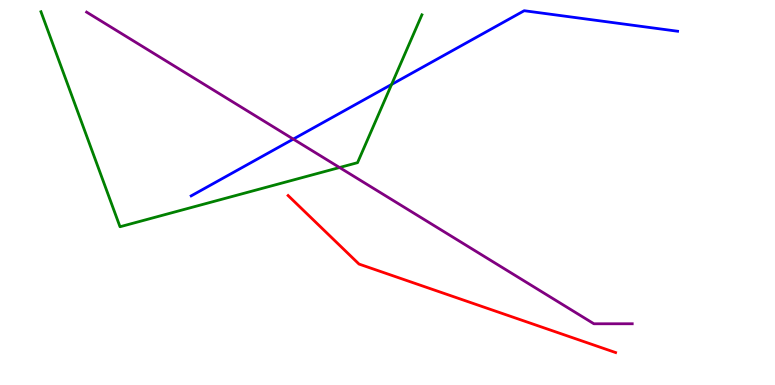[{'lines': ['blue', 'red'], 'intersections': []}, {'lines': ['green', 'red'], 'intersections': []}, {'lines': ['purple', 'red'], 'intersections': []}, {'lines': ['blue', 'green'], 'intersections': [{'x': 5.05, 'y': 7.81}]}, {'lines': ['blue', 'purple'], 'intersections': [{'x': 3.78, 'y': 6.39}]}, {'lines': ['green', 'purple'], 'intersections': [{'x': 4.38, 'y': 5.65}]}]